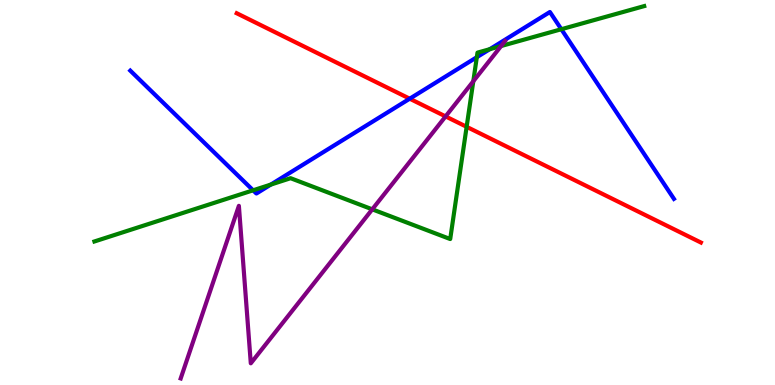[{'lines': ['blue', 'red'], 'intersections': [{'x': 5.29, 'y': 7.44}]}, {'lines': ['green', 'red'], 'intersections': [{'x': 6.02, 'y': 6.71}]}, {'lines': ['purple', 'red'], 'intersections': [{'x': 5.75, 'y': 6.98}]}, {'lines': ['blue', 'green'], 'intersections': [{'x': 3.27, 'y': 5.06}, {'x': 3.49, 'y': 5.21}, {'x': 6.15, 'y': 8.51}, {'x': 6.32, 'y': 8.72}, {'x': 7.24, 'y': 9.24}]}, {'lines': ['blue', 'purple'], 'intersections': []}, {'lines': ['green', 'purple'], 'intersections': [{'x': 4.8, 'y': 4.56}, {'x': 6.11, 'y': 7.89}, {'x': 6.47, 'y': 8.8}]}]